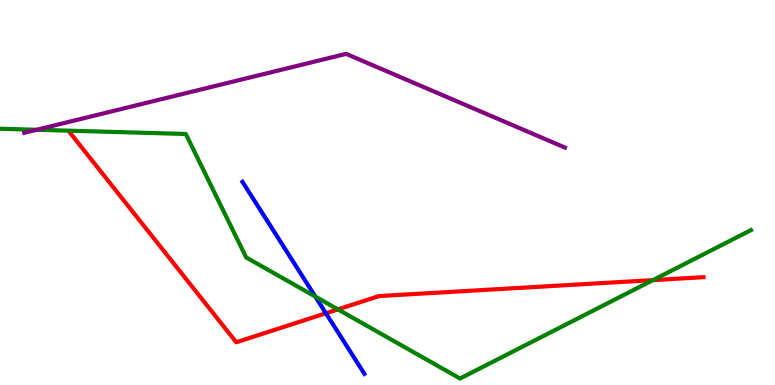[{'lines': ['blue', 'red'], 'intersections': [{'x': 4.21, 'y': 1.86}]}, {'lines': ['green', 'red'], 'intersections': [{'x': 4.36, 'y': 1.96}, {'x': 8.43, 'y': 2.72}]}, {'lines': ['purple', 'red'], 'intersections': []}, {'lines': ['blue', 'green'], 'intersections': [{'x': 4.07, 'y': 2.3}]}, {'lines': ['blue', 'purple'], 'intersections': []}, {'lines': ['green', 'purple'], 'intersections': [{'x': 0.473, 'y': 6.63}]}]